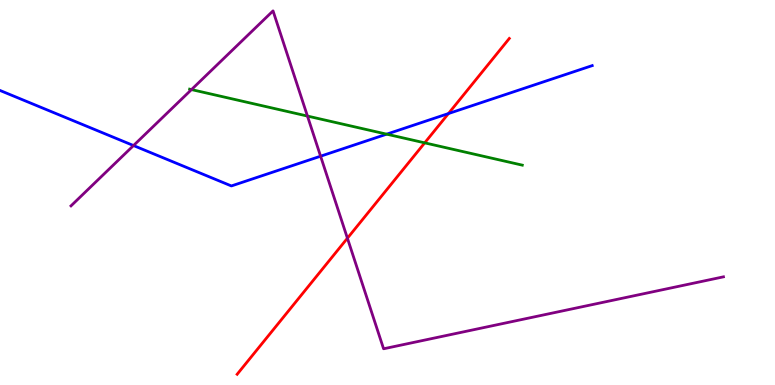[{'lines': ['blue', 'red'], 'intersections': [{'x': 5.79, 'y': 7.05}]}, {'lines': ['green', 'red'], 'intersections': [{'x': 5.48, 'y': 6.29}]}, {'lines': ['purple', 'red'], 'intersections': [{'x': 4.48, 'y': 3.81}]}, {'lines': ['blue', 'green'], 'intersections': [{'x': 4.99, 'y': 6.52}]}, {'lines': ['blue', 'purple'], 'intersections': [{'x': 1.72, 'y': 6.22}, {'x': 4.14, 'y': 5.94}]}, {'lines': ['green', 'purple'], 'intersections': [{'x': 2.47, 'y': 7.67}, {'x': 3.97, 'y': 6.99}]}]